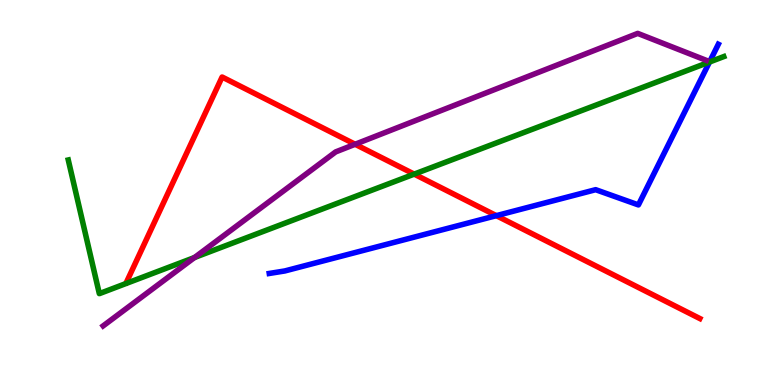[{'lines': ['blue', 'red'], 'intersections': [{'x': 6.4, 'y': 4.4}]}, {'lines': ['green', 'red'], 'intersections': [{'x': 5.34, 'y': 5.48}]}, {'lines': ['purple', 'red'], 'intersections': [{'x': 4.58, 'y': 6.25}]}, {'lines': ['blue', 'green'], 'intersections': [{'x': 9.15, 'y': 8.39}]}, {'lines': ['blue', 'purple'], 'intersections': []}, {'lines': ['green', 'purple'], 'intersections': [{'x': 2.51, 'y': 3.31}]}]